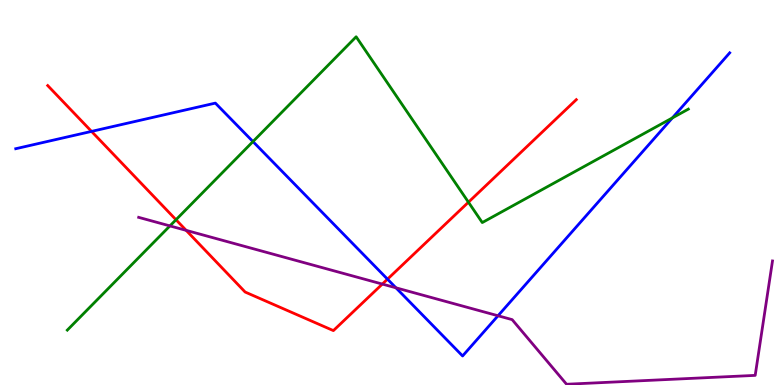[{'lines': ['blue', 'red'], 'intersections': [{'x': 1.18, 'y': 6.59}, {'x': 5.0, 'y': 2.75}]}, {'lines': ['green', 'red'], 'intersections': [{'x': 2.27, 'y': 4.29}, {'x': 6.04, 'y': 4.75}]}, {'lines': ['purple', 'red'], 'intersections': [{'x': 2.4, 'y': 4.02}, {'x': 4.93, 'y': 2.62}]}, {'lines': ['blue', 'green'], 'intersections': [{'x': 3.26, 'y': 6.32}, {'x': 8.68, 'y': 6.94}]}, {'lines': ['blue', 'purple'], 'intersections': [{'x': 5.11, 'y': 2.52}, {'x': 6.43, 'y': 1.8}]}, {'lines': ['green', 'purple'], 'intersections': [{'x': 2.19, 'y': 4.13}]}]